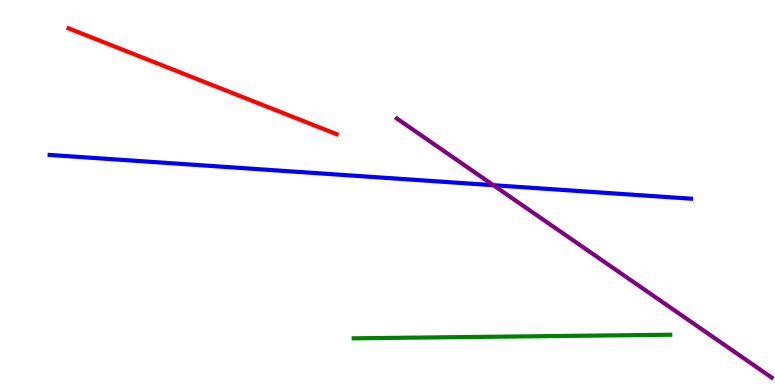[{'lines': ['blue', 'red'], 'intersections': []}, {'lines': ['green', 'red'], 'intersections': []}, {'lines': ['purple', 'red'], 'intersections': []}, {'lines': ['blue', 'green'], 'intersections': []}, {'lines': ['blue', 'purple'], 'intersections': [{'x': 6.37, 'y': 5.19}]}, {'lines': ['green', 'purple'], 'intersections': []}]